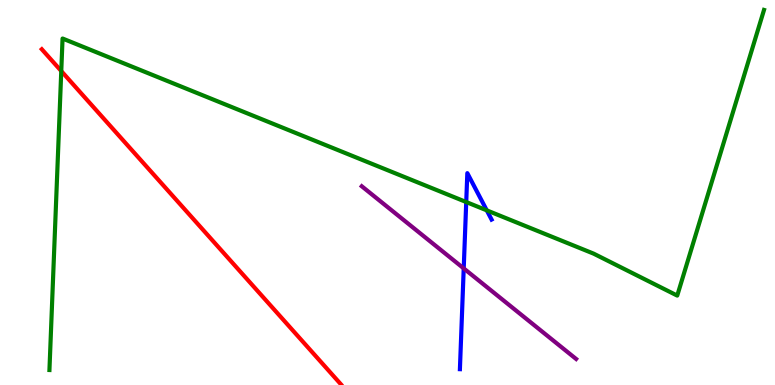[{'lines': ['blue', 'red'], 'intersections': []}, {'lines': ['green', 'red'], 'intersections': [{'x': 0.791, 'y': 8.15}]}, {'lines': ['purple', 'red'], 'intersections': []}, {'lines': ['blue', 'green'], 'intersections': [{'x': 6.02, 'y': 4.75}, {'x': 6.28, 'y': 4.54}]}, {'lines': ['blue', 'purple'], 'intersections': [{'x': 5.98, 'y': 3.03}]}, {'lines': ['green', 'purple'], 'intersections': []}]